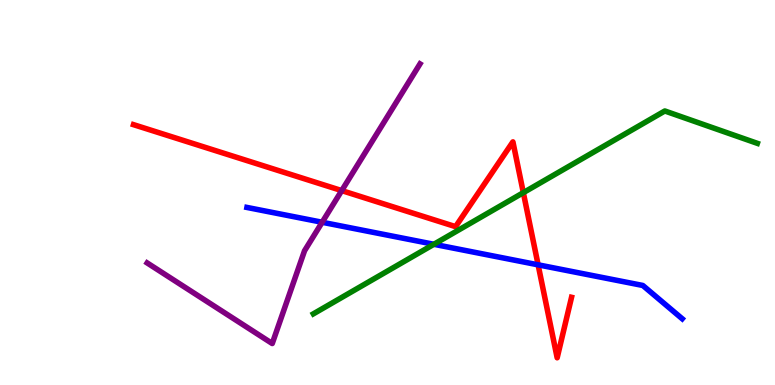[{'lines': ['blue', 'red'], 'intersections': [{'x': 6.94, 'y': 3.12}]}, {'lines': ['green', 'red'], 'intersections': [{'x': 6.75, 'y': 5.0}]}, {'lines': ['purple', 'red'], 'intersections': [{'x': 4.41, 'y': 5.05}]}, {'lines': ['blue', 'green'], 'intersections': [{'x': 5.6, 'y': 3.65}]}, {'lines': ['blue', 'purple'], 'intersections': [{'x': 4.16, 'y': 4.23}]}, {'lines': ['green', 'purple'], 'intersections': []}]